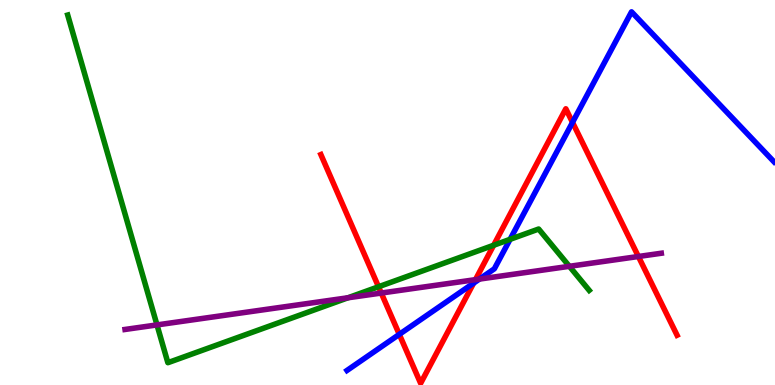[{'lines': ['blue', 'red'], 'intersections': [{'x': 5.15, 'y': 1.32}, {'x': 6.11, 'y': 2.65}, {'x': 7.39, 'y': 6.82}]}, {'lines': ['green', 'red'], 'intersections': [{'x': 4.88, 'y': 2.55}, {'x': 6.37, 'y': 3.63}]}, {'lines': ['purple', 'red'], 'intersections': [{'x': 4.92, 'y': 2.39}, {'x': 6.13, 'y': 2.74}, {'x': 8.24, 'y': 3.34}]}, {'lines': ['blue', 'green'], 'intersections': [{'x': 6.58, 'y': 3.78}]}, {'lines': ['blue', 'purple'], 'intersections': [{'x': 6.19, 'y': 2.75}]}, {'lines': ['green', 'purple'], 'intersections': [{'x': 2.03, 'y': 1.56}, {'x': 4.49, 'y': 2.27}, {'x': 7.35, 'y': 3.08}]}]